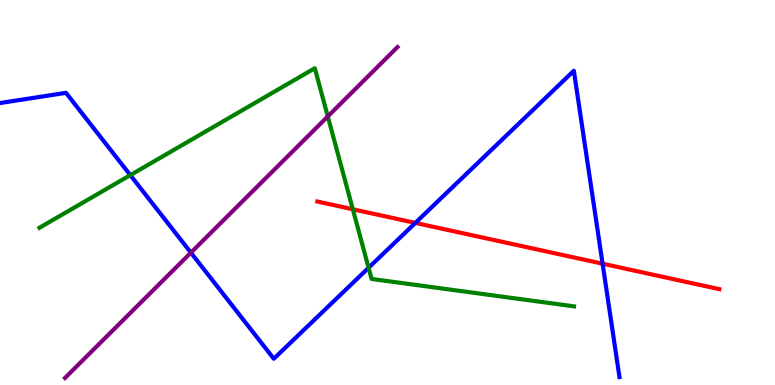[{'lines': ['blue', 'red'], 'intersections': [{'x': 5.36, 'y': 4.21}, {'x': 7.78, 'y': 3.15}]}, {'lines': ['green', 'red'], 'intersections': [{'x': 4.55, 'y': 4.56}]}, {'lines': ['purple', 'red'], 'intersections': []}, {'lines': ['blue', 'green'], 'intersections': [{'x': 1.68, 'y': 5.45}, {'x': 4.76, 'y': 3.04}]}, {'lines': ['blue', 'purple'], 'intersections': [{'x': 2.46, 'y': 3.44}]}, {'lines': ['green', 'purple'], 'intersections': [{'x': 4.23, 'y': 6.98}]}]